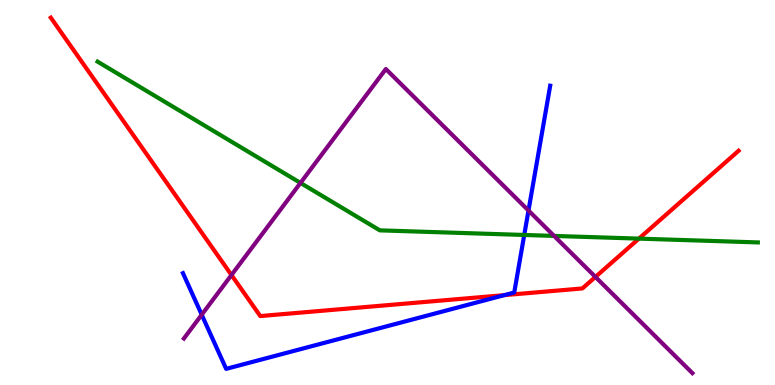[{'lines': ['blue', 'red'], 'intersections': [{'x': 6.51, 'y': 2.33}]}, {'lines': ['green', 'red'], 'intersections': [{'x': 8.24, 'y': 3.8}]}, {'lines': ['purple', 'red'], 'intersections': [{'x': 2.99, 'y': 2.86}, {'x': 7.68, 'y': 2.81}]}, {'lines': ['blue', 'green'], 'intersections': [{'x': 6.76, 'y': 3.9}]}, {'lines': ['blue', 'purple'], 'intersections': [{'x': 2.6, 'y': 1.83}, {'x': 6.82, 'y': 4.53}]}, {'lines': ['green', 'purple'], 'intersections': [{'x': 3.88, 'y': 5.25}, {'x': 7.15, 'y': 3.87}]}]